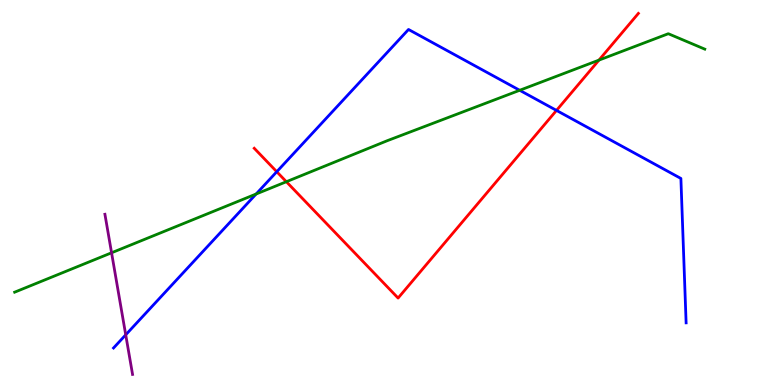[{'lines': ['blue', 'red'], 'intersections': [{'x': 3.57, 'y': 5.54}, {'x': 7.18, 'y': 7.13}]}, {'lines': ['green', 'red'], 'intersections': [{'x': 3.7, 'y': 5.28}, {'x': 7.73, 'y': 8.44}]}, {'lines': ['purple', 'red'], 'intersections': []}, {'lines': ['blue', 'green'], 'intersections': [{'x': 3.3, 'y': 4.96}, {'x': 6.71, 'y': 7.65}]}, {'lines': ['blue', 'purple'], 'intersections': [{'x': 1.62, 'y': 1.3}]}, {'lines': ['green', 'purple'], 'intersections': [{'x': 1.44, 'y': 3.43}]}]